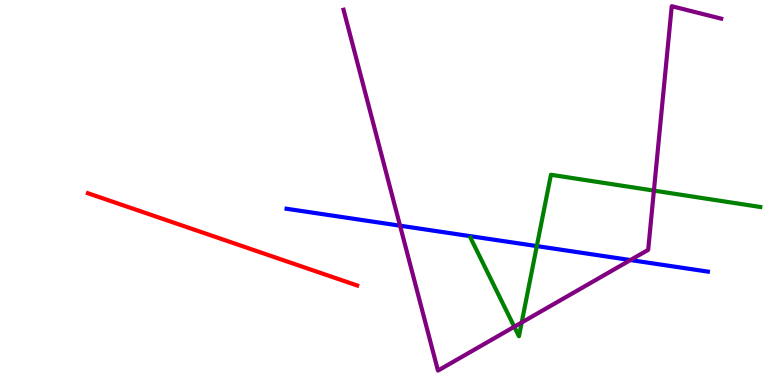[{'lines': ['blue', 'red'], 'intersections': []}, {'lines': ['green', 'red'], 'intersections': []}, {'lines': ['purple', 'red'], 'intersections': []}, {'lines': ['blue', 'green'], 'intersections': [{'x': 6.93, 'y': 3.61}]}, {'lines': ['blue', 'purple'], 'intersections': [{'x': 5.16, 'y': 4.14}, {'x': 8.13, 'y': 3.25}]}, {'lines': ['green', 'purple'], 'intersections': [{'x': 6.64, 'y': 1.51}, {'x': 6.73, 'y': 1.62}, {'x': 8.44, 'y': 5.05}]}]